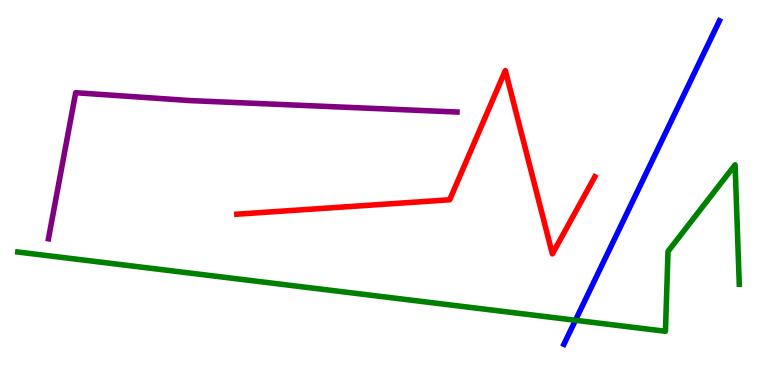[{'lines': ['blue', 'red'], 'intersections': []}, {'lines': ['green', 'red'], 'intersections': []}, {'lines': ['purple', 'red'], 'intersections': []}, {'lines': ['blue', 'green'], 'intersections': [{'x': 7.43, 'y': 1.68}]}, {'lines': ['blue', 'purple'], 'intersections': []}, {'lines': ['green', 'purple'], 'intersections': []}]